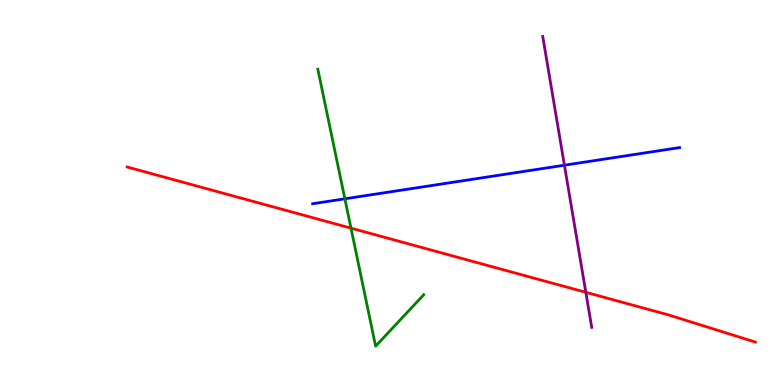[{'lines': ['blue', 'red'], 'intersections': []}, {'lines': ['green', 'red'], 'intersections': [{'x': 4.53, 'y': 4.07}]}, {'lines': ['purple', 'red'], 'intersections': [{'x': 7.56, 'y': 2.41}]}, {'lines': ['blue', 'green'], 'intersections': [{'x': 4.45, 'y': 4.84}]}, {'lines': ['blue', 'purple'], 'intersections': [{'x': 7.28, 'y': 5.71}]}, {'lines': ['green', 'purple'], 'intersections': []}]